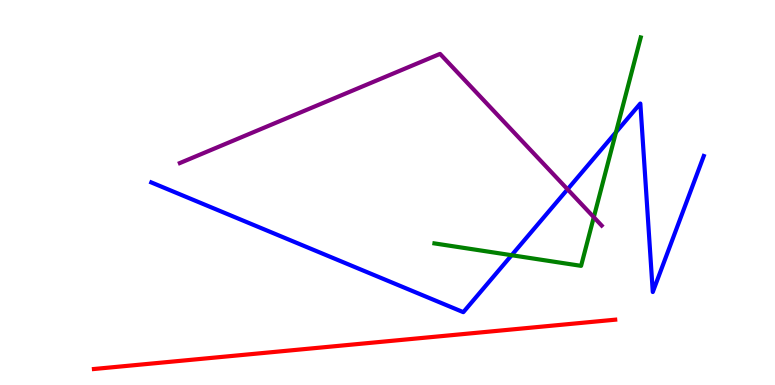[{'lines': ['blue', 'red'], 'intersections': []}, {'lines': ['green', 'red'], 'intersections': []}, {'lines': ['purple', 'red'], 'intersections': []}, {'lines': ['blue', 'green'], 'intersections': [{'x': 6.6, 'y': 3.37}, {'x': 7.95, 'y': 6.57}]}, {'lines': ['blue', 'purple'], 'intersections': [{'x': 7.32, 'y': 5.08}]}, {'lines': ['green', 'purple'], 'intersections': [{'x': 7.66, 'y': 4.36}]}]